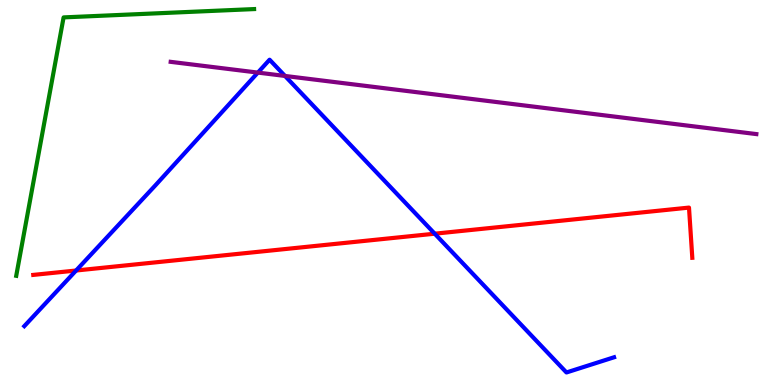[{'lines': ['blue', 'red'], 'intersections': [{'x': 0.982, 'y': 2.97}, {'x': 5.61, 'y': 3.93}]}, {'lines': ['green', 'red'], 'intersections': []}, {'lines': ['purple', 'red'], 'intersections': []}, {'lines': ['blue', 'green'], 'intersections': []}, {'lines': ['blue', 'purple'], 'intersections': [{'x': 3.33, 'y': 8.11}, {'x': 3.68, 'y': 8.03}]}, {'lines': ['green', 'purple'], 'intersections': []}]